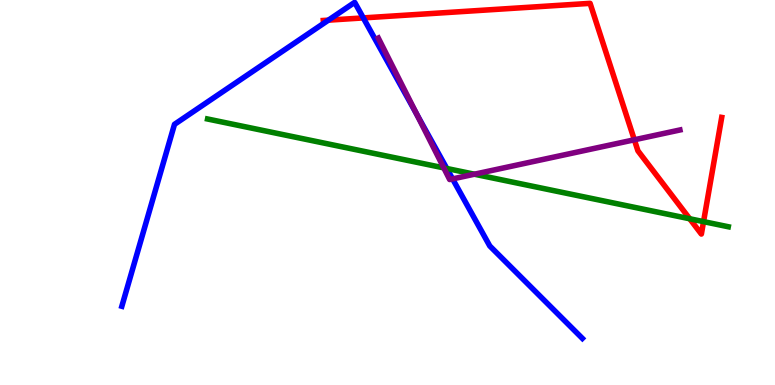[{'lines': ['blue', 'red'], 'intersections': [{'x': 4.24, 'y': 9.48}, {'x': 4.69, 'y': 9.53}]}, {'lines': ['green', 'red'], 'intersections': [{'x': 8.9, 'y': 4.32}, {'x': 9.08, 'y': 4.24}]}, {'lines': ['purple', 'red'], 'intersections': [{'x': 8.19, 'y': 6.37}]}, {'lines': ['blue', 'green'], 'intersections': [{'x': 5.77, 'y': 5.62}]}, {'lines': ['blue', 'purple'], 'intersections': [{'x': 5.38, 'y': 7.03}, {'x': 5.84, 'y': 5.35}]}, {'lines': ['green', 'purple'], 'intersections': [{'x': 5.73, 'y': 5.64}, {'x': 6.12, 'y': 5.48}]}]